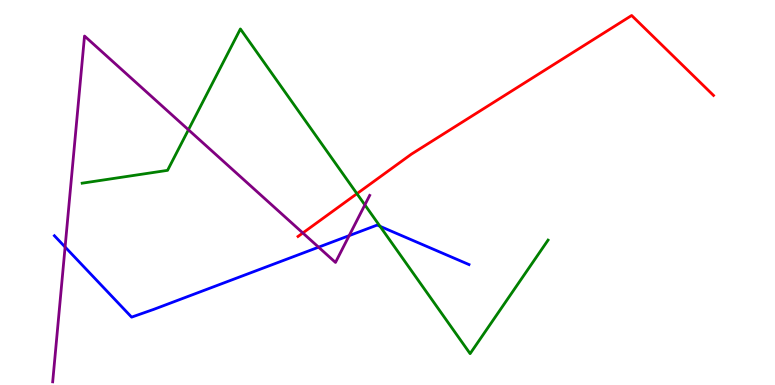[{'lines': ['blue', 'red'], 'intersections': []}, {'lines': ['green', 'red'], 'intersections': [{'x': 4.61, 'y': 4.97}]}, {'lines': ['purple', 'red'], 'intersections': [{'x': 3.91, 'y': 3.95}]}, {'lines': ['blue', 'green'], 'intersections': [{'x': 4.9, 'y': 4.12}]}, {'lines': ['blue', 'purple'], 'intersections': [{'x': 0.84, 'y': 3.58}, {'x': 4.11, 'y': 3.58}, {'x': 4.51, 'y': 3.88}]}, {'lines': ['green', 'purple'], 'intersections': [{'x': 2.43, 'y': 6.63}, {'x': 4.71, 'y': 4.68}]}]